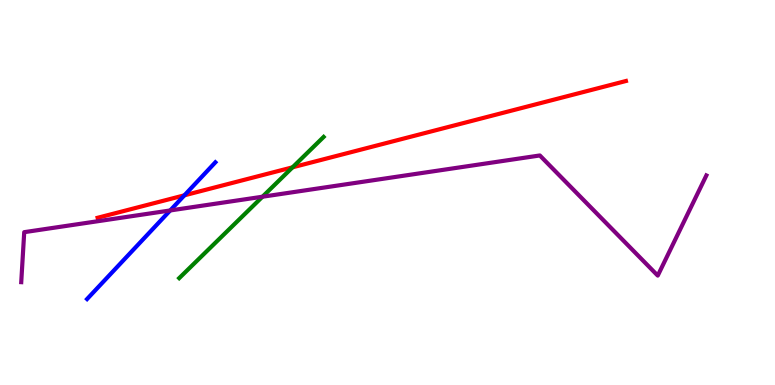[{'lines': ['blue', 'red'], 'intersections': [{'x': 2.38, 'y': 4.93}]}, {'lines': ['green', 'red'], 'intersections': [{'x': 3.77, 'y': 5.65}]}, {'lines': ['purple', 'red'], 'intersections': []}, {'lines': ['blue', 'green'], 'intersections': []}, {'lines': ['blue', 'purple'], 'intersections': [{'x': 2.2, 'y': 4.53}]}, {'lines': ['green', 'purple'], 'intersections': [{'x': 3.39, 'y': 4.89}]}]